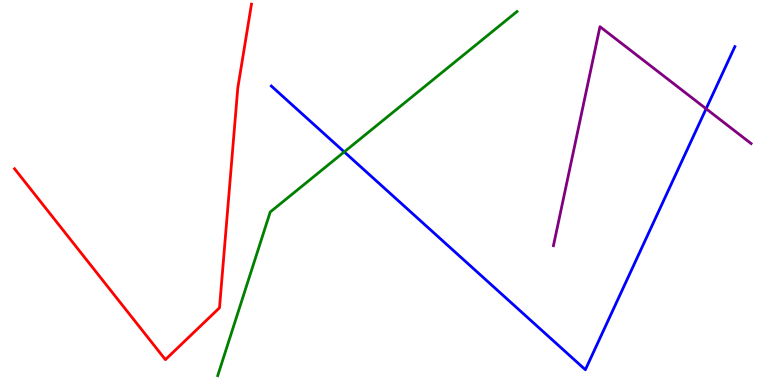[{'lines': ['blue', 'red'], 'intersections': []}, {'lines': ['green', 'red'], 'intersections': []}, {'lines': ['purple', 'red'], 'intersections': []}, {'lines': ['blue', 'green'], 'intersections': [{'x': 4.44, 'y': 6.05}]}, {'lines': ['blue', 'purple'], 'intersections': [{'x': 9.11, 'y': 7.18}]}, {'lines': ['green', 'purple'], 'intersections': []}]